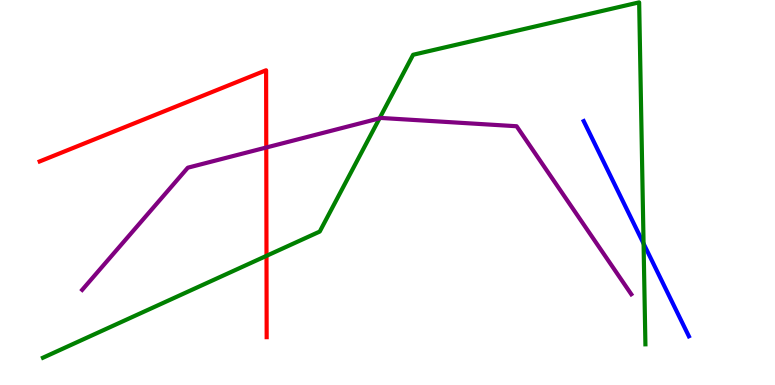[{'lines': ['blue', 'red'], 'intersections': []}, {'lines': ['green', 'red'], 'intersections': [{'x': 3.44, 'y': 3.35}]}, {'lines': ['purple', 'red'], 'intersections': [{'x': 3.44, 'y': 6.17}]}, {'lines': ['blue', 'green'], 'intersections': [{'x': 8.3, 'y': 3.67}]}, {'lines': ['blue', 'purple'], 'intersections': []}, {'lines': ['green', 'purple'], 'intersections': [{'x': 4.9, 'y': 6.93}]}]